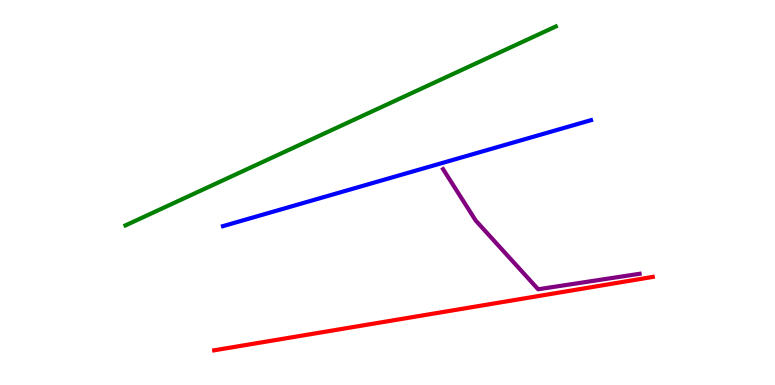[{'lines': ['blue', 'red'], 'intersections': []}, {'lines': ['green', 'red'], 'intersections': []}, {'lines': ['purple', 'red'], 'intersections': []}, {'lines': ['blue', 'green'], 'intersections': []}, {'lines': ['blue', 'purple'], 'intersections': []}, {'lines': ['green', 'purple'], 'intersections': []}]